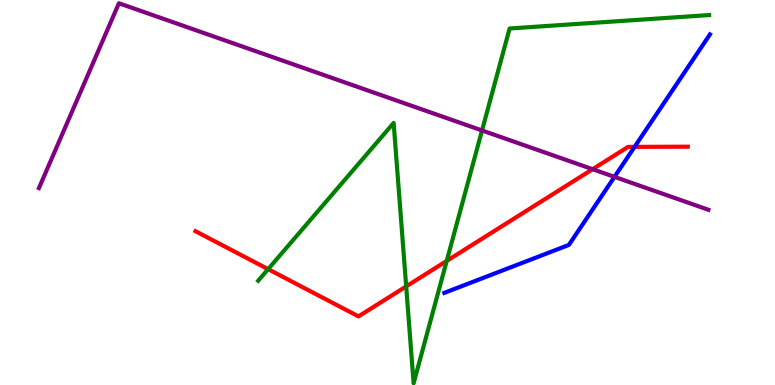[{'lines': ['blue', 'red'], 'intersections': [{'x': 8.19, 'y': 6.19}]}, {'lines': ['green', 'red'], 'intersections': [{'x': 3.46, 'y': 3.01}, {'x': 5.24, 'y': 2.56}, {'x': 5.76, 'y': 3.22}]}, {'lines': ['purple', 'red'], 'intersections': [{'x': 7.65, 'y': 5.61}]}, {'lines': ['blue', 'green'], 'intersections': []}, {'lines': ['blue', 'purple'], 'intersections': [{'x': 7.93, 'y': 5.41}]}, {'lines': ['green', 'purple'], 'intersections': [{'x': 6.22, 'y': 6.61}]}]